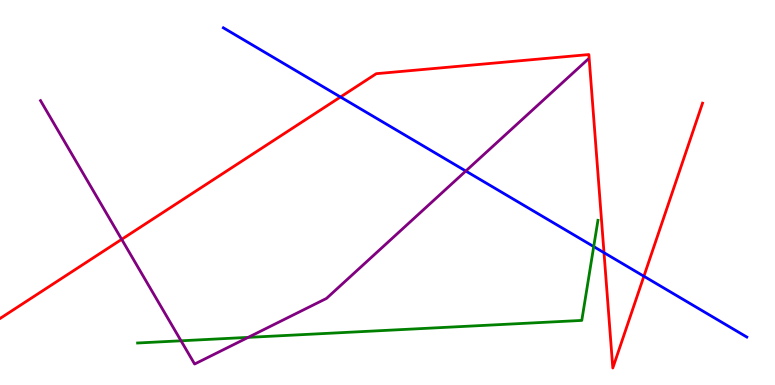[{'lines': ['blue', 'red'], 'intersections': [{'x': 4.39, 'y': 7.48}, {'x': 7.79, 'y': 3.44}, {'x': 8.31, 'y': 2.82}]}, {'lines': ['green', 'red'], 'intersections': []}, {'lines': ['purple', 'red'], 'intersections': [{'x': 1.57, 'y': 3.78}]}, {'lines': ['blue', 'green'], 'intersections': [{'x': 7.66, 'y': 3.59}]}, {'lines': ['blue', 'purple'], 'intersections': [{'x': 6.01, 'y': 5.56}]}, {'lines': ['green', 'purple'], 'intersections': [{'x': 2.34, 'y': 1.15}, {'x': 3.2, 'y': 1.24}]}]